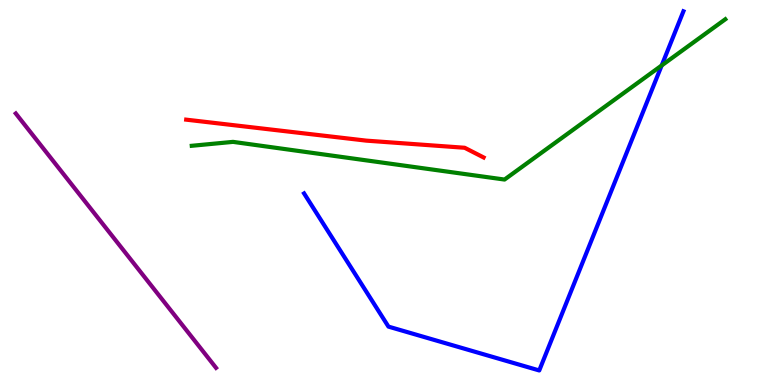[{'lines': ['blue', 'red'], 'intersections': []}, {'lines': ['green', 'red'], 'intersections': []}, {'lines': ['purple', 'red'], 'intersections': []}, {'lines': ['blue', 'green'], 'intersections': [{'x': 8.54, 'y': 8.3}]}, {'lines': ['blue', 'purple'], 'intersections': []}, {'lines': ['green', 'purple'], 'intersections': []}]